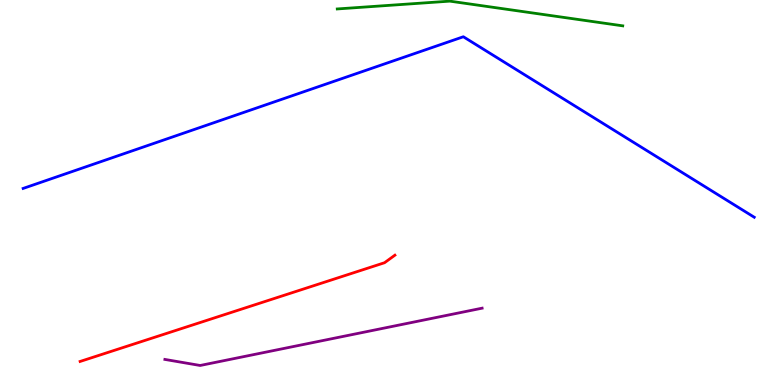[{'lines': ['blue', 'red'], 'intersections': []}, {'lines': ['green', 'red'], 'intersections': []}, {'lines': ['purple', 'red'], 'intersections': []}, {'lines': ['blue', 'green'], 'intersections': []}, {'lines': ['blue', 'purple'], 'intersections': []}, {'lines': ['green', 'purple'], 'intersections': []}]